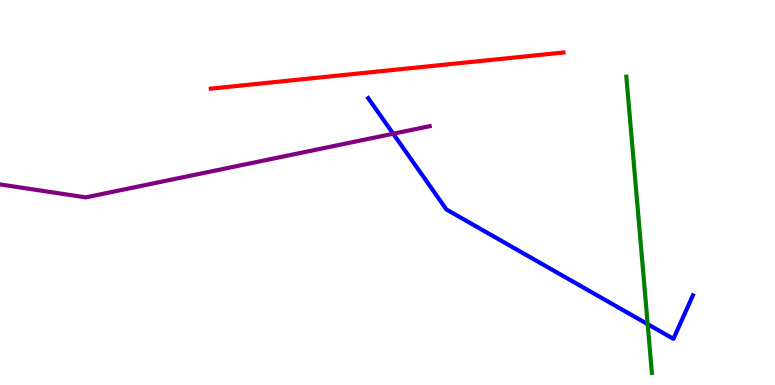[{'lines': ['blue', 'red'], 'intersections': []}, {'lines': ['green', 'red'], 'intersections': []}, {'lines': ['purple', 'red'], 'intersections': []}, {'lines': ['blue', 'green'], 'intersections': [{'x': 8.36, 'y': 1.58}]}, {'lines': ['blue', 'purple'], 'intersections': [{'x': 5.07, 'y': 6.53}]}, {'lines': ['green', 'purple'], 'intersections': []}]